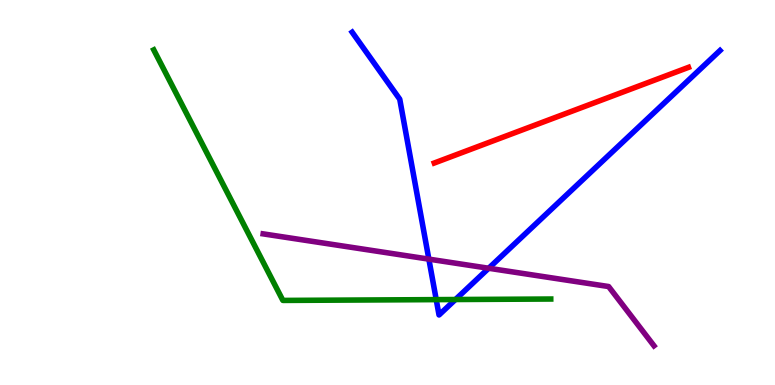[{'lines': ['blue', 'red'], 'intersections': []}, {'lines': ['green', 'red'], 'intersections': []}, {'lines': ['purple', 'red'], 'intersections': []}, {'lines': ['blue', 'green'], 'intersections': [{'x': 5.63, 'y': 2.22}, {'x': 5.88, 'y': 2.22}]}, {'lines': ['blue', 'purple'], 'intersections': [{'x': 5.53, 'y': 3.27}, {'x': 6.31, 'y': 3.03}]}, {'lines': ['green', 'purple'], 'intersections': []}]